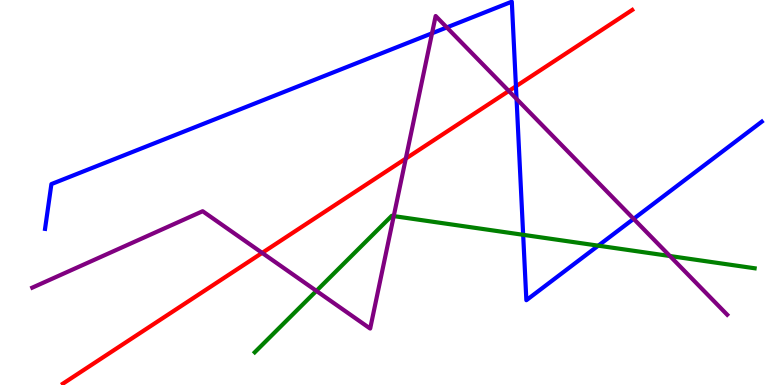[{'lines': ['blue', 'red'], 'intersections': [{'x': 6.66, 'y': 7.76}]}, {'lines': ['green', 'red'], 'intersections': []}, {'lines': ['purple', 'red'], 'intersections': [{'x': 3.38, 'y': 3.43}, {'x': 5.24, 'y': 5.88}, {'x': 6.57, 'y': 7.64}]}, {'lines': ['blue', 'green'], 'intersections': [{'x': 6.75, 'y': 3.9}, {'x': 7.72, 'y': 3.62}]}, {'lines': ['blue', 'purple'], 'intersections': [{'x': 5.57, 'y': 9.14}, {'x': 5.77, 'y': 9.29}, {'x': 6.67, 'y': 7.43}, {'x': 8.18, 'y': 4.32}]}, {'lines': ['green', 'purple'], 'intersections': [{'x': 4.08, 'y': 2.44}, {'x': 5.08, 'y': 4.39}, {'x': 8.64, 'y': 3.35}]}]